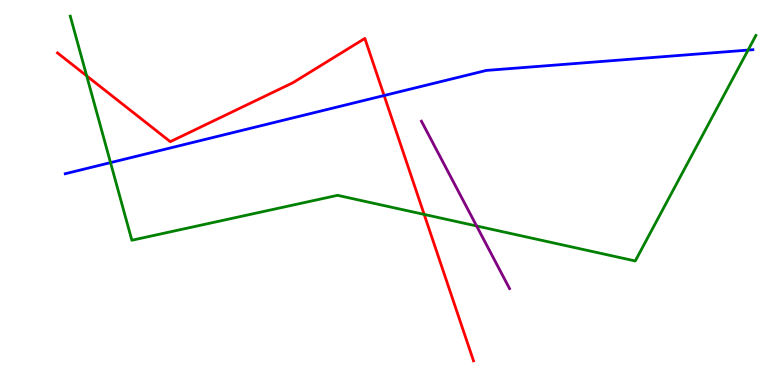[{'lines': ['blue', 'red'], 'intersections': [{'x': 4.96, 'y': 7.52}]}, {'lines': ['green', 'red'], 'intersections': [{'x': 1.12, 'y': 8.03}, {'x': 5.47, 'y': 4.43}]}, {'lines': ['purple', 'red'], 'intersections': []}, {'lines': ['blue', 'green'], 'intersections': [{'x': 1.43, 'y': 5.78}, {'x': 9.65, 'y': 8.7}]}, {'lines': ['blue', 'purple'], 'intersections': []}, {'lines': ['green', 'purple'], 'intersections': [{'x': 6.15, 'y': 4.13}]}]